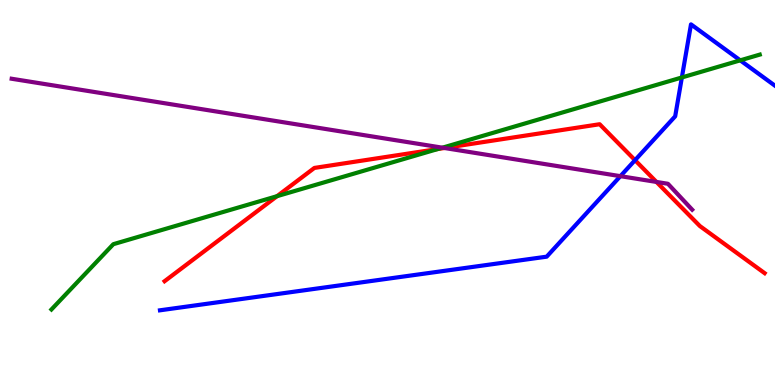[{'lines': ['blue', 'red'], 'intersections': [{'x': 8.19, 'y': 5.84}]}, {'lines': ['green', 'red'], 'intersections': [{'x': 3.57, 'y': 4.9}, {'x': 5.65, 'y': 6.13}]}, {'lines': ['purple', 'red'], 'intersections': [{'x': 5.73, 'y': 6.16}, {'x': 8.47, 'y': 5.27}]}, {'lines': ['blue', 'green'], 'intersections': [{'x': 8.8, 'y': 7.99}, {'x': 9.55, 'y': 8.43}]}, {'lines': ['blue', 'purple'], 'intersections': [{'x': 8.01, 'y': 5.42}]}, {'lines': ['green', 'purple'], 'intersections': [{'x': 5.71, 'y': 6.16}]}]